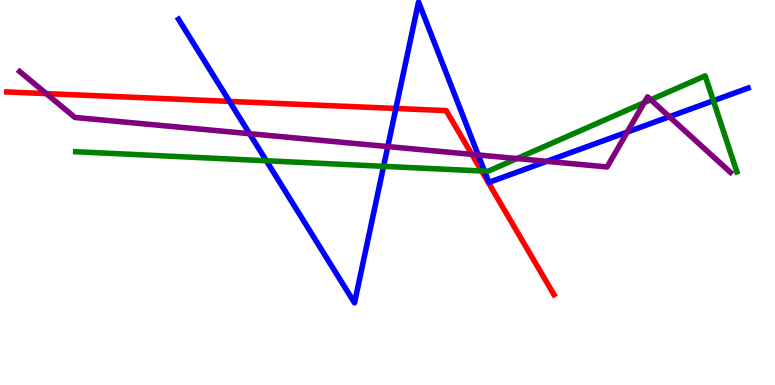[{'lines': ['blue', 'red'], 'intersections': [{'x': 2.96, 'y': 7.37}, {'x': 5.11, 'y': 7.18}]}, {'lines': ['green', 'red'], 'intersections': [{'x': 6.21, 'y': 5.56}]}, {'lines': ['purple', 'red'], 'intersections': [{'x': 0.597, 'y': 7.57}, {'x': 6.09, 'y': 5.99}]}, {'lines': ['blue', 'green'], 'intersections': [{'x': 3.44, 'y': 5.82}, {'x': 4.95, 'y': 5.68}, {'x': 6.25, 'y': 5.56}, {'x': 9.2, 'y': 7.38}]}, {'lines': ['blue', 'purple'], 'intersections': [{'x': 3.22, 'y': 6.53}, {'x': 5.0, 'y': 6.19}, {'x': 6.17, 'y': 5.97}, {'x': 7.05, 'y': 5.81}, {'x': 8.09, 'y': 6.57}, {'x': 8.64, 'y': 6.97}]}, {'lines': ['green', 'purple'], 'intersections': [{'x': 6.67, 'y': 5.88}, {'x': 8.31, 'y': 7.33}, {'x': 8.4, 'y': 7.41}]}]